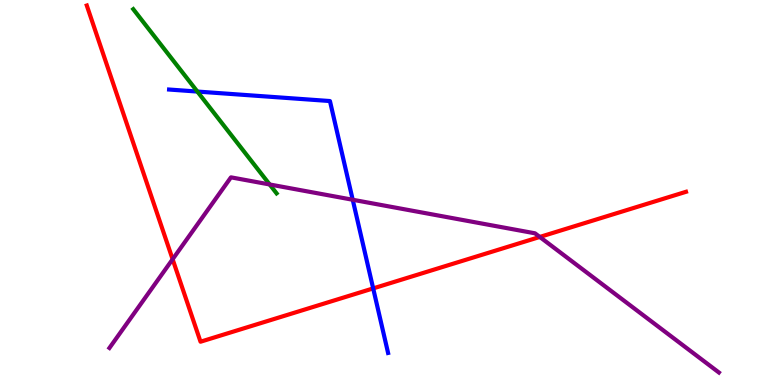[{'lines': ['blue', 'red'], 'intersections': [{'x': 4.82, 'y': 2.51}]}, {'lines': ['green', 'red'], 'intersections': []}, {'lines': ['purple', 'red'], 'intersections': [{'x': 2.23, 'y': 3.27}, {'x': 6.96, 'y': 3.85}]}, {'lines': ['blue', 'green'], 'intersections': [{'x': 2.55, 'y': 7.62}]}, {'lines': ['blue', 'purple'], 'intersections': [{'x': 4.55, 'y': 4.81}]}, {'lines': ['green', 'purple'], 'intersections': [{'x': 3.48, 'y': 5.21}]}]